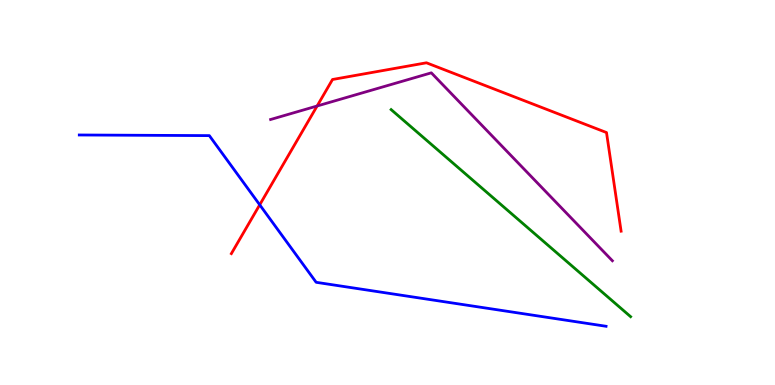[{'lines': ['blue', 'red'], 'intersections': [{'x': 3.35, 'y': 4.68}]}, {'lines': ['green', 'red'], 'intersections': []}, {'lines': ['purple', 'red'], 'intersections': [{'x': 4.09, 'y': 7.25}]}, {'lines': ['blue', 'green'], 'intersections': []}, {'lines': ['blue', 'purple'], 'intersections': []}, {'lines': ['green', 'purple'], 'intersections': []}]